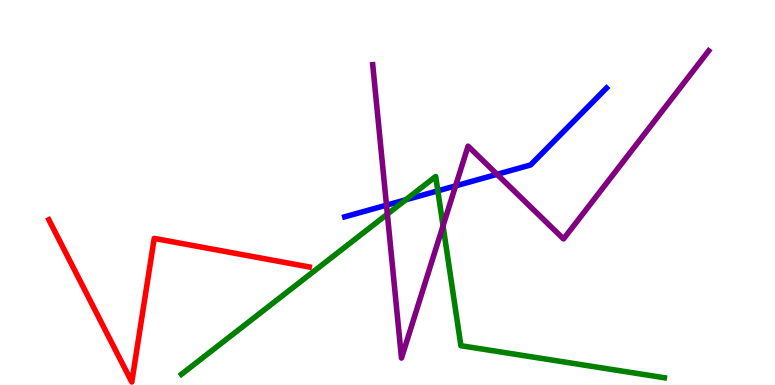[{'lines': ['blue', 'red'], 'intersections': []}, {'lines': ['green', 'red'], 'intersections': []}, {'lines': ['purple', 'red'], 'intersections': []}, {'lines': ['blue', 'green'], 'intersections': [{'x': 5.24, 'y': 4.81}, {'x': 5.65, 'y': 5.04}]}, {'lines': ['blue', 'purple'], 'intersections': [{'x': 4.99, 'y': 4.67}, {'x': 5.88, 'y': 5.17}, {'x': 6.41, 'y': 5.47}]}, {'lines': ['green', 'purple'], 'intersections': [{'x': 5.0, 'y': 4.44}, {'x': 5.72, 'y': 4.13}]}]